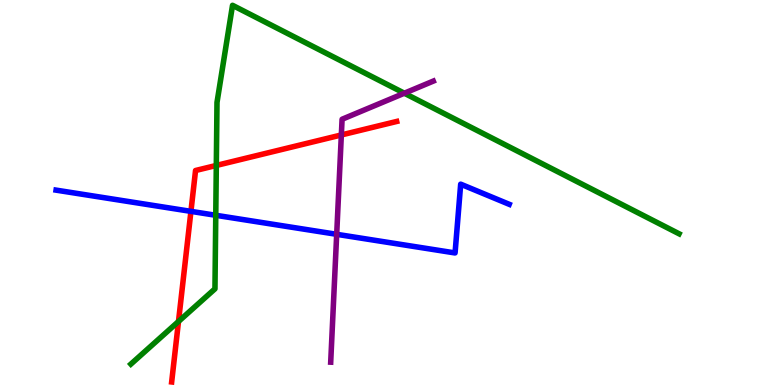[{'lines': ['blue', 'red'], 'intersections': [{'x': 2.46, 'y': 4.51}]}, {'lines': ['green', 'red'], 'intersections': [{'x': 2.3, 'y': 1.65}, {'x': 2.79, 'y': 5.7}]}, {'lines': ['purple', 'red'], 'intersections': [{'x': 4.4, 'y': 6.49}]}, {'lines': ['blue', 'green'], 'intersections': [{'x': 2.78, 'y': 4.41}]}, {'lines': ['blue', 'purple'], 'intersections': [{'x': 4.34, 'y': 3.91}]}, {'lines': ['green', 'purple'], 'intersections': [{'x': 5.22, 'y': 7.58}]}]